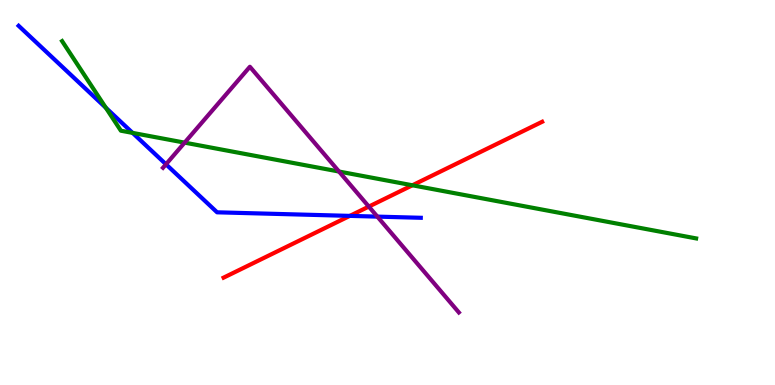[{'lines': ['blue', 'red'], 'intersections': [{'x': 4.51, 'y': 4.39}]}, {'lines': ['green', 'red'], 'intersections': [{'x': 5.32, 'y': 5.19}]}, {'lines': ['purple', 'red'], 'intersections': [{'x': 4.76, 'y': 4.63}]}, {'lines': ['blue', 'green'], 'intersections': [{'x': 1.37, 'y': 7.2}, {'x': 1.71, 'y': 6.55}]}, {'lines': ['blue', 'purple'], 'intersections': [{'x': 2.14, 'y': 5.73}, {'x': 4.87, 'y': 4.37}]}, {'lines': ['green', 'purple'], 'intersections': [{'x': 2.38, 'y': 6.3}, {'x': 4.37, 'y': 5.54}]}]